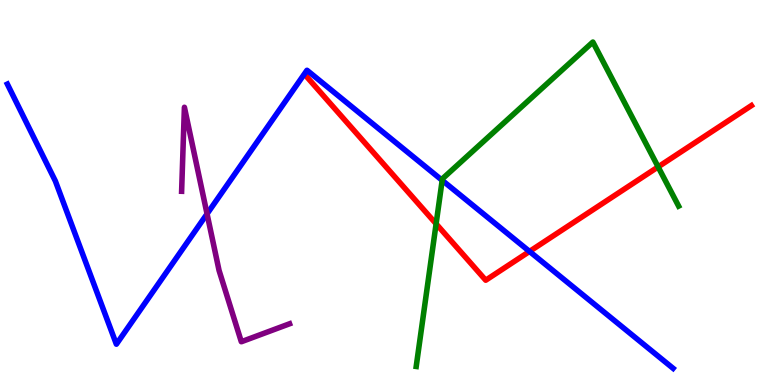[{'lines': ['blue', 'red'], 'intersections': [{'x': 6.83, 'y': 3.47}]}, {'lines': ['green', 'red'], 'intersections': [{'x': 5.63, 'y': 4.19}, {'x': 8.49, 'y': 5.67}]}, {'lines': ['purple', 'red'], 'intersections': []}, {'lines': ['blue', 'green'], 'intersections': [{'x': 5.71, 'y': 5.32}]}, {'lines': ['blue', 'purple'], 'intersections': [{'x': 2.67, 'y': 4.44}]}, {'lines': ['green', 'purple'], 'intersections': []}]